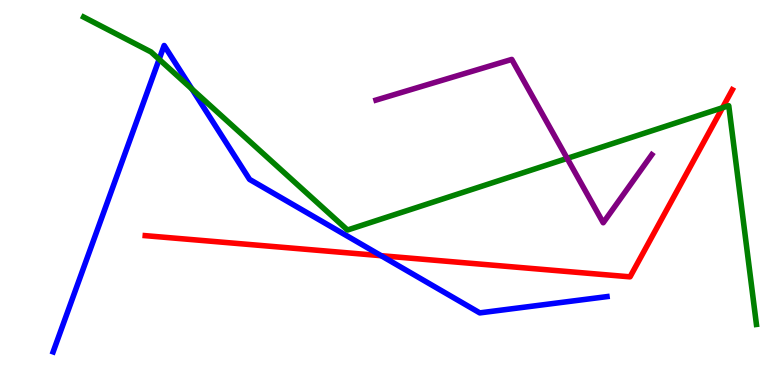[{'lines': ['blue', 'red'], 'intersections': [{'x': 4.92, 'y': 3.36}]}, {'lines': ['green', 'red'], 'intersections': [{'x': 9.32, 'y': 7.2}]}, {'lines': ['purple', 'red'], 'intersections': []}, {'lines': ['blue', 'green'], 'intersections': [{'x': 2.05, 'y': 8.46}, {'x': 2.48, 'y': 7.69}]}, {'lines': ['blue', 'purple'], 'intersections': []}, {'lines': ['green', 'purple'], 'intersections': [{'x': 7.32, 'y': 5.89}]}]